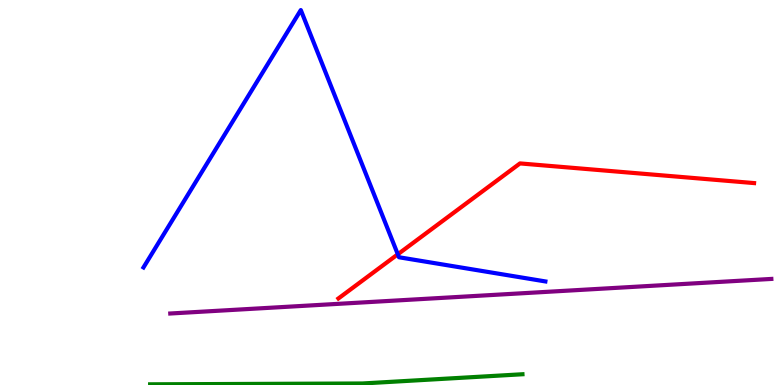[{'lines': ['blue', 'red'], 'intersections': [{'x': 5.13, 'y': 3.4}]}, {'lines': ['green', 'red'], 'intersections': []}, {'lines': ['purple', 'red'], 'intersections': []}, {'lines': ['blue', 'green'], 'intersections': []}, {'lines': ['blue', 'purple'], 'intersections': []}, {'lines': ['green', 'purple'], 'intersections': []}]